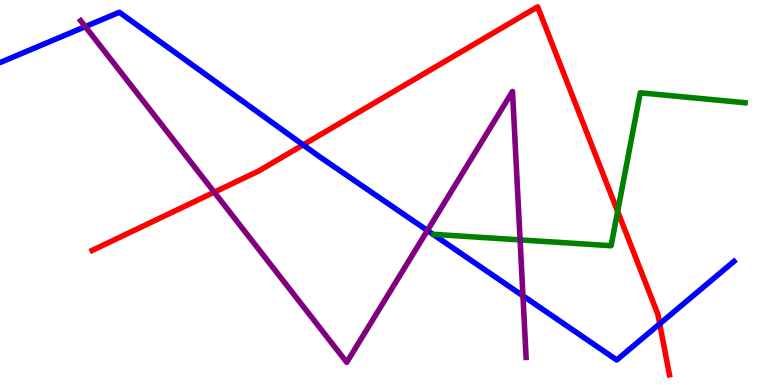[{'lines': ['blue', 'red'], 'intersections': [{'x': 3.91, 'y': 6.24}, {'x': 8.51, 'y': 1.59}]}, {'lines': ['green', 'red'], 'intersections': [{'x': 7.97, 'y': 4.51}]}, {'lines': ['purple', 'red'], 'intersections': [{'x': 2.76, 'y': 5.01}]}, {'lines': ['blue', 'green'], 'intersections': []}, {'lines': ['blue', 'purple'], 'intersections': [{'x': 1.1, 'y': 9.31}, {'x': 5.52, 'y': 4.01}, {'x': 6.75, 'y': 2.32}]}, {'lines': ['green', 'purple'], 'intersections': [{'x': 6.71, 'y': 3.77}]}]